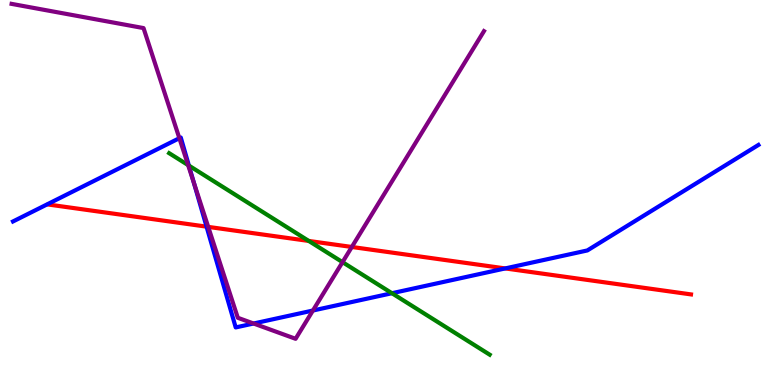[{'lines': ['blue', 'red'], 'intersections': [{'x': 2.67, 'y': 4.11}, {'x': 6.52, 'y': 3.03}]}, {'lines': ['green', 'red'], 'intersections': [{'x': 3.98, 'y': 3.74}]}, {'lines': ['purple', 'red'], 'intersections': [{'x': 2.69, 'y': 4.11}, {'x': 4.54, 'y': 3.59}]}, {'lines': ['blue', 'green'], 'intersections': [{'x': 2.44, 'y': 5.7}, {'x': 5.06, 'y': 2.38}]}, {'lines': ['blue', 'purple'], 'intersections': [{'x': 2.31, 'y': 6.41}, {'x': 2.5, 'y': 5.25}, {'x': 3.27, 'y': 1.6}, {'x': 4.04, 'y': 1.93}]}, {'lines': ['green', 'purple'], 'intersections': [{'x': 2.43, 'y': 5.71}, {'x': 4.42, 'y': 3.19}]}]